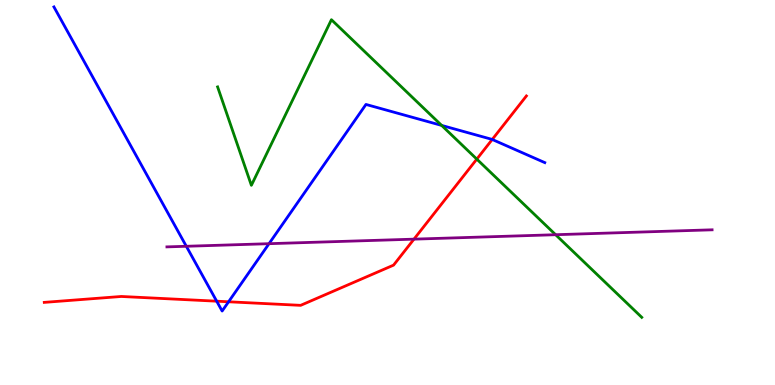[{'lines': ['blue', 'red'], 'intersections': [{'x': 2.8, 'y': 2.18}, {'x': 2.95, 'y': 2.16}, {'x': 6.35, 'y': 6.38}]}, {'lines': ['green', 'red'], 'intersections': [{'x': 6.15, 'y': 5.87}]}, {'lines': ['purple', 'red'], 'intersections': [{'x': 5.34, 'y': 3.79}]}, {'lines': ['blue', 'green'], 'intersections': [{'x': 5.7, 'y': 6.74}]}, {'lines': ['blue', 'purple'], 'intersections': [{'x': 2.4, 'y': 3.6}, {'x': 3.47, 'y': 3.67}]}, {'lines': ['green', 'purple'], 'intersections': [{'x': 7.17, 'y': 3.9}]}]